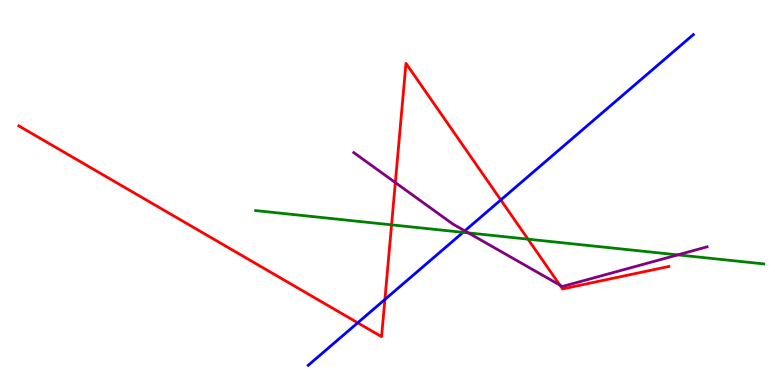[{'lines': ['blue', 'red'], 'intersections': [{'x': 4.62, 'y': 1.62}, {'x': 4.97, 'y': 2.22}, {'x': 6.46, 'y': 4.81}]}, {'lines': ['green', 'red'], 'intersections': [{'x': 5.05, 'y': 4.16}, {'x': 6.81, 'y': 3.79}]}, {'lines': ['purple', 'red'], 'intersections': [{'x': 5.1, 'y': 5.26}, {'x': 7.22, 'y': 2.59}]}, {'lines': ['blue', 'green'], 'intersections': [{'x': 5.98, 'y': 3.96}]}, {'lines': ['blue', 'purple'], 'intersections': [{'x': 6.0, 'y': 4.0}]}, {'lines': ['green', 'purple'], 'intersections': [{'x': 6.04, 'y': 3.95}, {'x': 8.74, 'y': 3.38}]}]